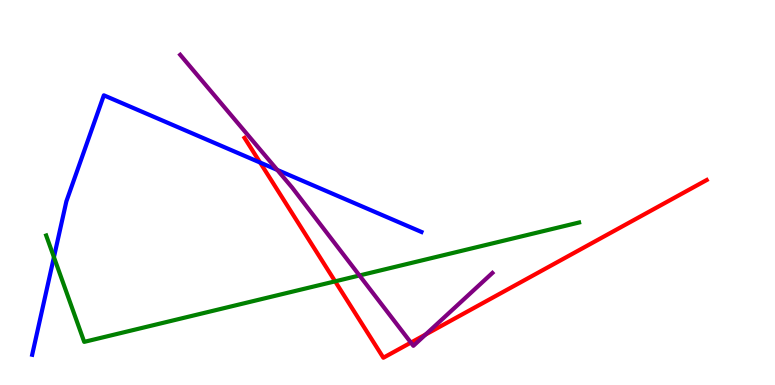[{'lines': ['blue', 'red'], 'intersections': [{'x': 3.36, 'y': 5.78}]}, {'lines': ['green', 'red'], 'intersections': [{'x': 4.32, 'y': 2.69}]}, {'lines': ['purple', 'red'], 'intersections': [{'x': 5.3, 'y': 1.1}, {'x': 5.49, 'y': 1.31}]}, {'lines': ['blue', 'green'], 'intersections': [{'x': 0.696, 'y': 3.32}]}, {'lines': ['blue', 'purple'], 'intersections': [{'x': 3.58, 'y': 5.59}]}, {'lines': ['green', 'purple'], 'intersections': [{'x': 4.64, 'y': 2.84}]}]